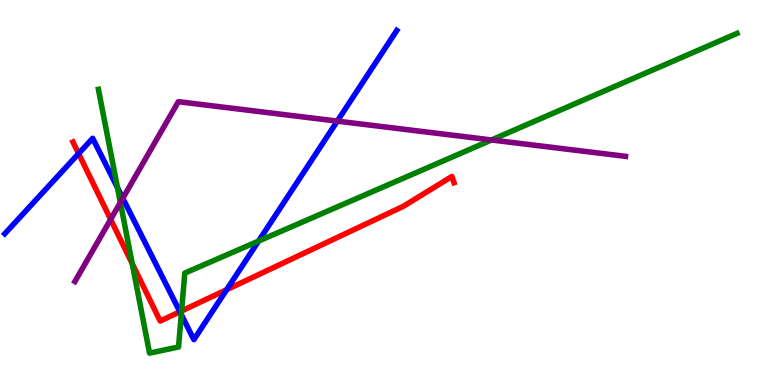[{'lines': ['blue', 'red'], 'intersections': [{'x': 1.01, 'y': 6.01}, {'x': 2.32, 'y': 1.9}, {'x': 2.92, 'y': 2.48}]}, {'lines': ['green', 'red'], 'intersections': [{'x': 1.71, 'y': 3.15}, {'x': 2.34, 'y': 1.92}]}, {'lines': ['purple', 'red'], 'intersections': [{'x': 1.43, 'y': 4.3}]}, {'lines': ['blue', 'green'], 'intersections': [{'x': 1.52, 'y': 5.13}, {'x': 2.34, 'y': 1.83}, {'x': 3.34, 'y': 3.74}]}, {'lines': ['blue', 'purple'], 'intersections': [{'x': 1.58, 'y': 4.85}, {'x': 4.35, 'y': 6.85}]}, {'lines': ['green', 'purple'], 'intersections': [{'x': 1.55, 'y': 4.74}, {'x': 6.34, 'y': 6.36}]}]